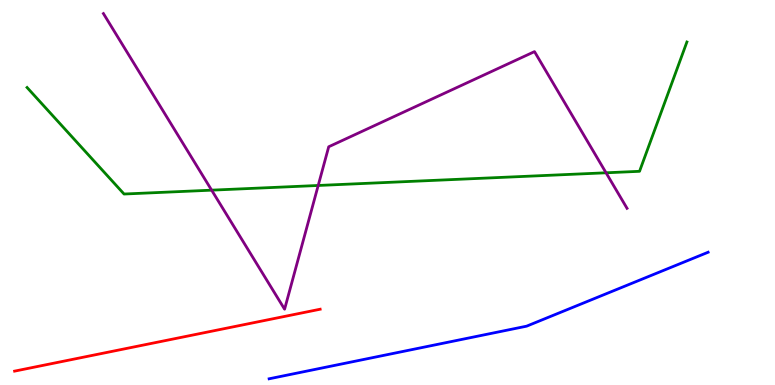[{'lines': ['blue', 'red'], 'intersections': []}, {'lines': ['green', 'red'], 'intersections': []}, {'lines': ['purple', 'red'], 'intersections': []}, {'lines': ['blue', 'green'], 'intersections': []}, {'lines': ['blue', 'purple'], 'intersections': []}, {'lines': ['green', 'purple'], 'intersections': [{'x': 2.73, 'y': 5.06}, {'x': 4.11, 'y': 5.18}, {'x': 7.82, 'y': 5.51}]}]